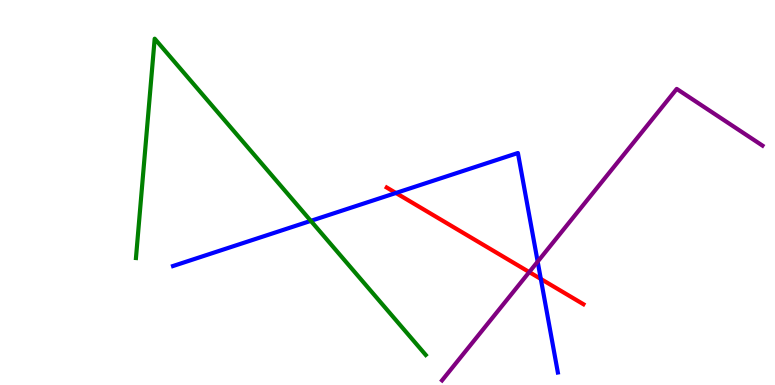[{'lines': ['blue', 'red'], 'intersections': [{'x': 5.11, 'y': 4.99}, {'x': 6.98, 'y': 2.75}]}, {'lines': ['green', 'red'], 'intersections': []}, {'lines': ['purple', 'red'], 'intersections': [{'x': 6.83, 'y': 2.93}]}, {'lines': ['blue', 'green'], 'intersections': [{'x': 4.01, 'y': 4.26}]}, {'lines': ['blue', 'purple'], 'intersections': [{'x': 6.94, 'y': 3.2}]}, {'lines': ['green', 'purple'], 'intersections': []}]